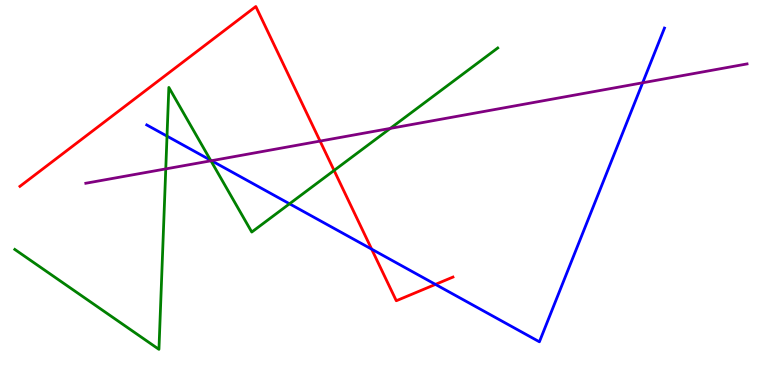[{'lines': ['blue', 'red'], 'intersections': [{'x': 4.8, 'y': 3.53}, {'x': 5.62, 'y': 2.61}]}, {'lines': ['green', 'red'], 'intersections': [{'x': 4.31, 'y': 5.57}]}, {'lines': ['purple', 'red'], 'intersections': [{'x': 4.13, 'y': 6.34}]}, {'lines': ['blue', 'green'], 'intersections': [{'x': 2.15, 'y': 6.46}, {'x': 2.72, 'y': 5.84}, {'x': 3.74, 'y': 4.71}]}, {'lines': ['blue', 'purple'], 'intersections': [{'x': 2.73, 'y': 5.83}, {'x': 8.29, 'y': 7.85}]}, {'lines': ['green', 'purple'], 'intersections': [{'x': 2.14, 'y': 5.61}, {'x': 2.72, 'y': 5.82}, {'x': 5.04, 'y': 6.66}]}]